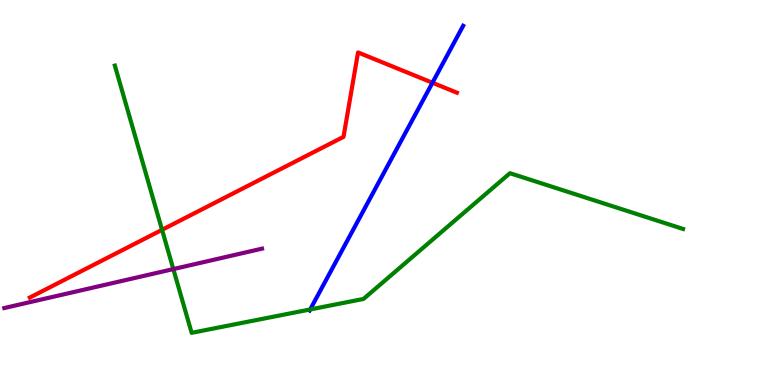[{'lines': ['blue', 'red'], 'intersections': [{'x': 5.58, 'y': 7.85}]}, {'lines': ['green', 'red'], 'intersections': [{'x': 2.09, 'y': 4.03}]}, {'lines': ['purple', 'red'], 'intersections': []}, {'lines': ['blue', 'green'], 'intersections': [{'x': 4.0, 'y': 1.96}]}, {'lines': ['blue', 'purple'], 'intersections': []}, {'lines': ['green', 'purple'], 'intersections': [{'x': 2.24, 'y': 3.01}]}]